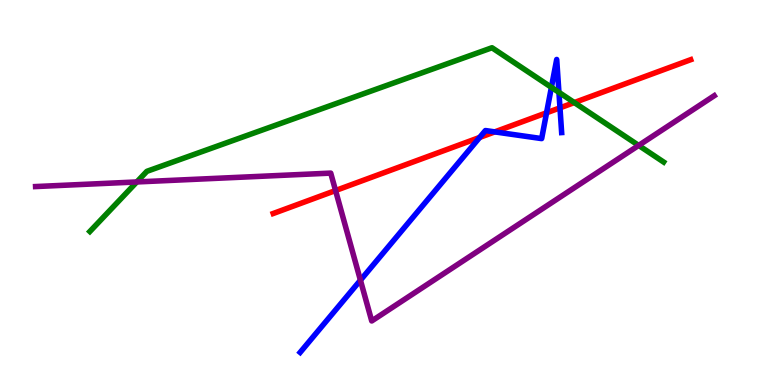[{'lines': ['blue', 'red'], 'intersections': [{'x': 6.19, 'y': 6.43}, {'x': 6.38, 'y': 6.57}, {'x': 7.05, 'y': 7.07}, {'x': 7.23, 'y': 7.2}]}, {'lines': ['green', 'red'], 'intersections': [{'x': 7.41, 'y': 7.34}]}, {'lines': ['purple', 'red'], 'intersections': [{'x': 4.33, 'y': 5.05}]}, {'lines': ['blue', 'green'], 'intersections': [{'x': 7.11, 'y': 7.73}, {'x': 7.21, 'y': 7.6}]}, {'lines': ['blue', 'purple'], 'intersections': [{'x': 4.65, 'y': 2.72}]}, {'lines': ['green', 'purple'], 'intersections': [{'x': 1.77, 'y': 5.27}, {'x': 8.24, 'y': 6.22}]}]